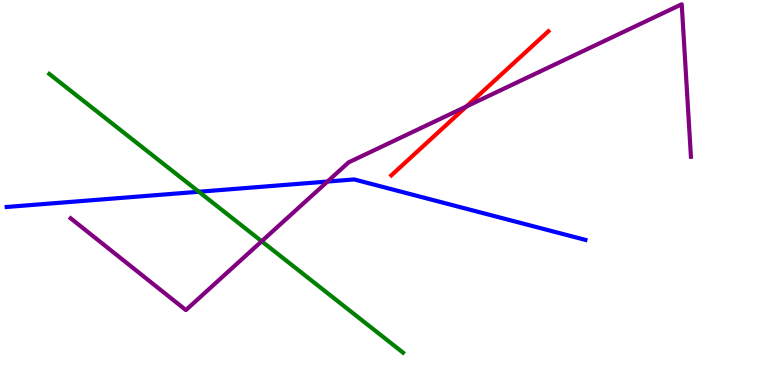[{'lines': ['blue', 'red'], 'intersections': []}, {'lines': ['green', 'red'], 'intersections': []}, {'lines': ['purple', 'red'], 'intersections': [{'x': 6.02, 'y': 7.24}]}, {'lines': ['blue', 'green'], 'intersections': [{'x': 2.57, 'y': 5.02}]}, {'lines': ['blue', 'purple'], 'intersections': [{'x': 4.23, 'y': 5.28}]}, {'lines': ['green', 'purple'], 'intersections': [{'x': 3.38, 'y': 3.73}]}]